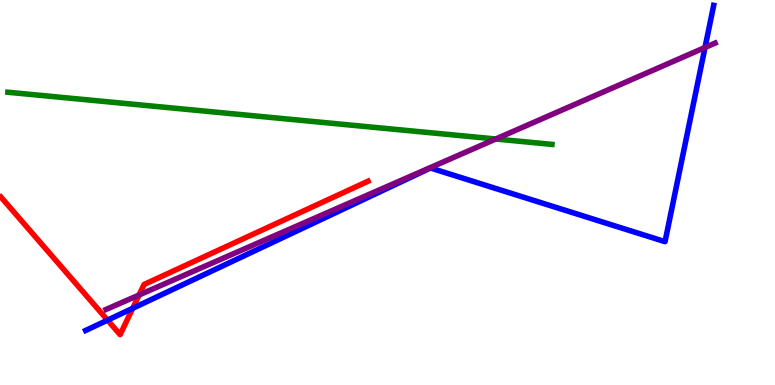[{'lines': ['blue', 'red'], 'intersections': [{'x': 1.39, 'y': 1.68}, {'x': 1.71, 'y': 1.99}]}, {'lines': ['green', 'red'], 'intersections': []}, {'lines': ['purple', 'red'], 'intersections': [{'x': 1.79, 'y': 2.34}]}, {'lines': ['blue', 'green'], 'intersections': []}, {'lines': ['blue', 'purple'], 'intersections': [{'x': 9.1, 'y': 8.77}]}, {'lines': ['green', 'purple'], 'intersections': [{'x': 6.4, 'y': 6.39}]}]